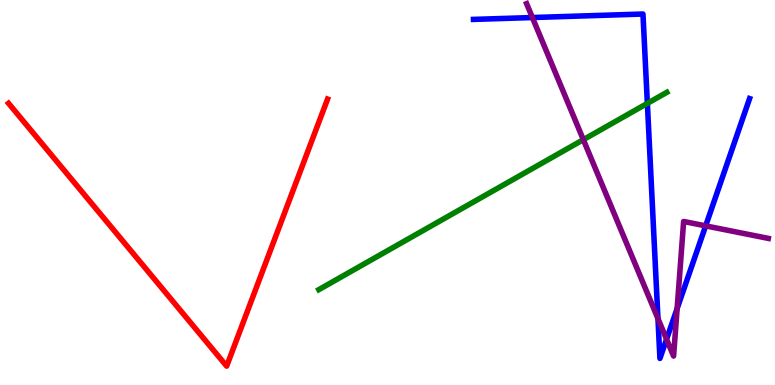[{'lines': ['blue', 'red'], 'intersections': []}, {'lines': ['green', 'red'], 'intersections': []}, {'lines': ['purple', 'red'], 'intersections': []}, {'lines': ['blue', 'green'], 'intersections': [{'x': 8.35, 'y': 7.31}]}, {'lines': ['blue', 'purple'], 'intersections': [{'x': 6.87, 'y': 9.54}, {'x': 8.49, 'y': 1.72}, {'x': 8.6, 'y': 1.19}, {'x': 8.74, 'y': 1.99}, {'x': 9.11, 'y': 4.13}]}, {'lines': ['green', 'purple'], 'intersections': [{'x': 7.53, 'y': 6.37}]}]